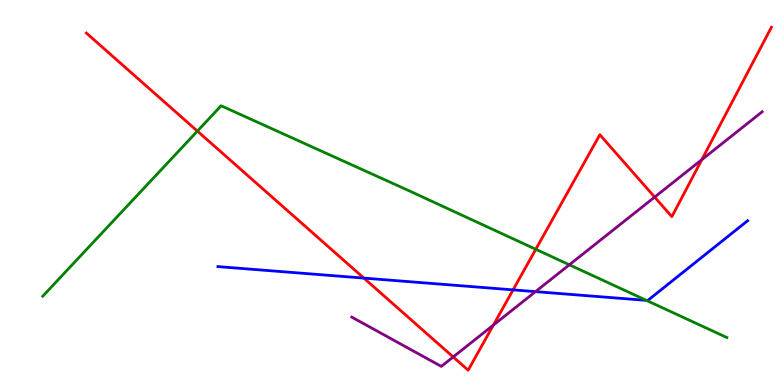[{'lines': ['blue', 'red'], 'intersections': [{'x': 4.7, 'y': 2.78}, {'x': 6.62, 'y': 2.47}]}, {'lines': ['green', 'red'], 'intersections': [{'x': 2.55, 'y': 6.59}, {'x': 6.91, 'y': 3.53}]}, {'lines': ['purple', 'red'], 'intersections': [{'x': 5.85, 'y': 0.728}, {'x': 6.37, 'y': 1.56}, {'x': 8.45, 'y': 4.88}, {'x': 9.06, 'y': 5.85}]}, {'lines': ['blue', 'green'], 'intersections': [{'x': 8.34, 'y': 2.2}]}, {'lines': ['blue', 'purple'], 'intersections': [{'x': 6.91, 'y': 2.42}]}, {'lines': ['green', 'purple'], 'intersections': [{'x': 7.35, 'y': 3.12}]}]